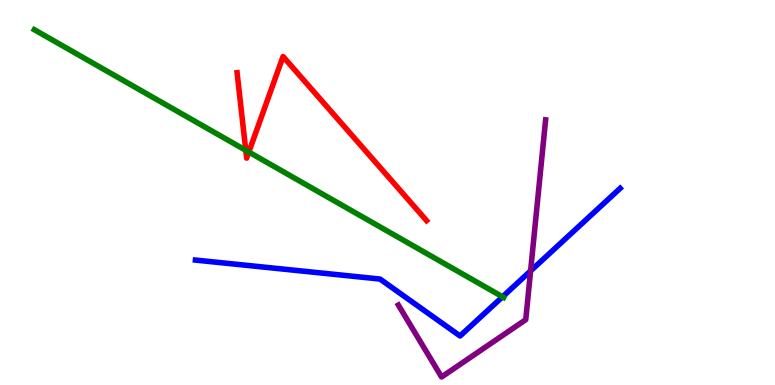[{'lines': ['blue', 'red'], 'intersections': []}, {'lines': ['green', 'red'], 'intersections': [{'x': 3.17, 'y': 6.1}, {'x': 3.21, 'y': 6.05}]}, {'lines': ['purple', 'red'], 'intersections': []}, {'lines': ['blue', 'green'], 'intersections': [{'x': 6.48, 'y': 2.29}]}, {'lines': ['blue', 'purple'], 'intersections': [{'x': 6.85, 'y': 2.96}]}, {'lines': ['green', 'purple'], 'intersections': []}]